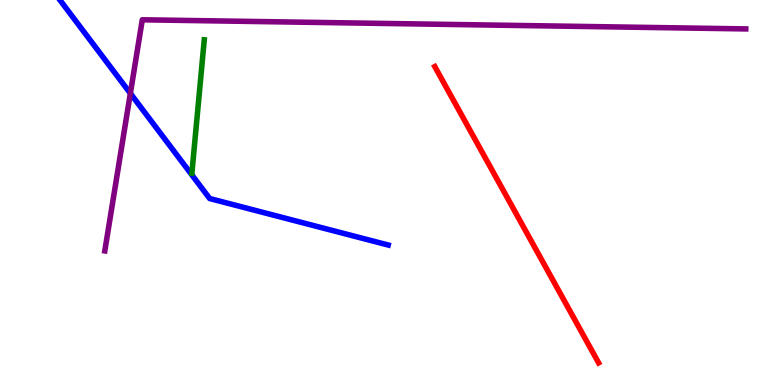[{'lines': ['blue', 'red'], 'intersections': []}, {'lines': ['green', 'red'], 'intersections': []}, {'lines': ['purple', 'red'], 'intersections': []}, {'lines': ['blue', 'green'], 'intersections': []}, {'lines': ['blue', 'purple'], 'intersections': [{'x': 1.68, 'y': 7.57}]}, {'lines': ['green', 'purple'], 'intersections': []}]